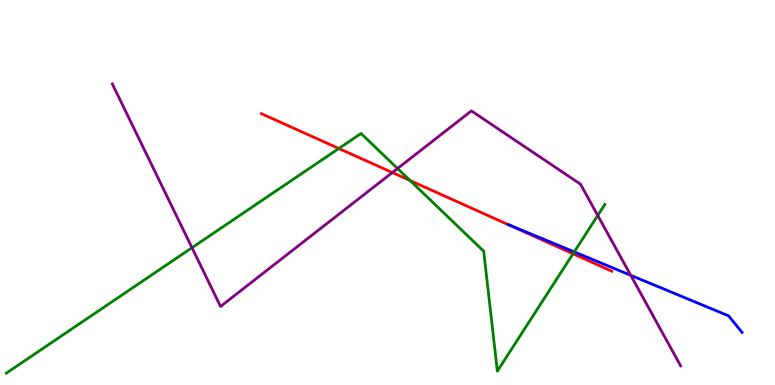[{'lines': ['blue', 'red'], 'intersections': []}, {'lines': ['green', 'red'], 'intersections': [{'x': 4.37, 'y': 6.14}, {'x': 5.29, 'y': 5.31}, {'x': 7.39, 'y': 3.41}]}, {'lines': ['purple', 'red'], 'intersections': [{'x': 5.06, 'y': 5.52}]}, {'lines': ['blue', 'green'], 'intersections': [{'x': 7.41, 'y': 3.46}]}, {'lines': ['blue', 'purple'], 'intersections': [{'x': 8.14, 'y': 2.85}]}, {'lines': ['green', 'purple'], 'intersections': [{'x': 2.48, 'y': 3.57}, {'x': 5.13, 'y': 5.62}, {'x': 7.71, 'y': 4.4}]}]